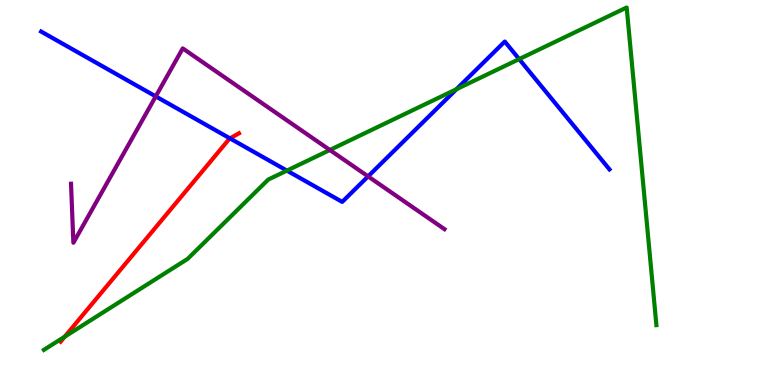[{'lines': ['blue', 'red'], 'intersections': [{'x': 2.97, 'y': 6.41}]}, {'lines': ['green', 'red'], 'intersections': [{'x': 0.836, 'y': 1.26}]}, {'lines': ['purple', 'red'], 'intersections': []}, {'lines': ['blue', 'green'], 'intersections': [{'x': 3.7, 'y': 5.57}, {'x': 5.89, 'y': 7.68}, {'x': 6.7, 'y': 8.46}]}, {'lines': ['blue', 'purple'], 'intersections': [{'x': 2.01, 'y': 7.5}, {'x': 4.75, 'y': 5.42}]}, {'lines': ['green', 'purple'], 'intersections': [{'x': 4.26, 'y': 6.1}]}]